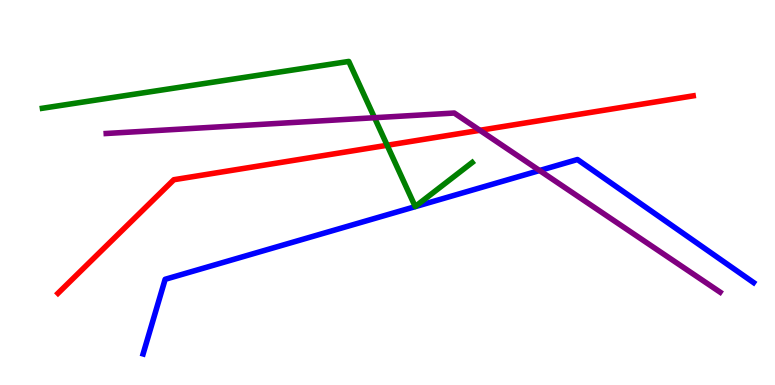[{'lines': ['blue', 'red'], 'intersections': []}, {'lines': ['green', 'red'], 'intersections': [{'x': 5.0, 'y': 6.23}]}, {'lines': ['purple', 'red'], 'intersections': [{'x': 6.19, 'y': 6.62}]}, {'lines': ['blue', 'green'], 'intersections': []}, {'lines': ['blue', 'purple'], 'intersections': [{'x': 6.96, 'y': 5.57}]}, {'lines': ['green', 'purple'], 'intersections': [{'x': 4.83, 'y': 6.94}]}]